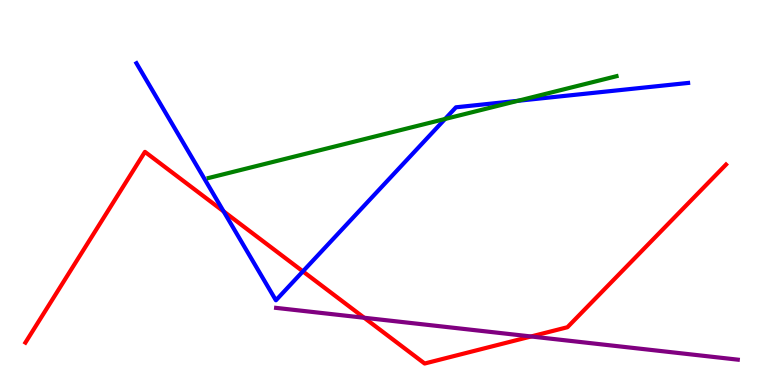[{'lines': ['blue', 'red'], 'intersections': [{'x': 2.88, 'y': 4.51}, {'x': 3.91, 'y': 2.95}]}, {'lines': ['green', 'red'], 'intersections': []}, {'lines': ['purple', 'red'], 'intersections': [{'x': 4.7, 'y': 1.75}, {'x': 6.85, 'y': 1.26}]}, {'lines': ['blue', 'green'], 'intersections': [{'x': 5.74, 'y': 6.91}, {'x': 6.68, 'y': 7.38}]}, {'lines': ['blue', 'purple'], 'intersections': []}, {'lines': ['green', 'purple'], 'intersections': []}]